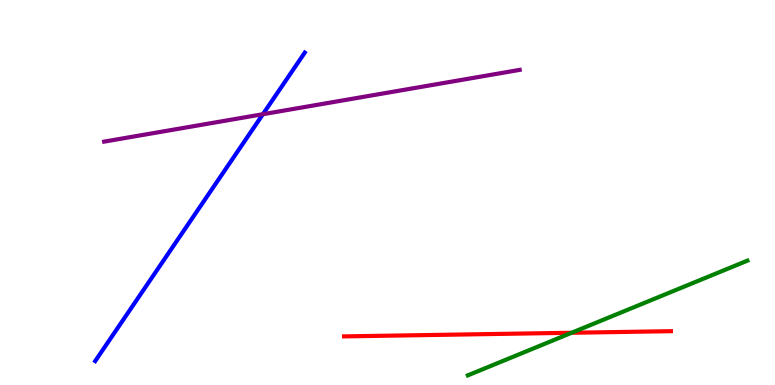[{'lines': ['blue', 'red'], 'intersections': []}, {'lines': ['green', 'red'], 'intersections': [{'x': 7.38, 'y': 1.36}]}, {'lines': ['purple', 'red'], 'intersections': []}, {'lines': ['blue', 'green'], 'intersections': []}, {'lines': ['blue', 'purple'], 'intersections': [{'x': 3.39, 'y': 7.03}]}, {'lines': ['green', 'purple'], 'intersections': []}]